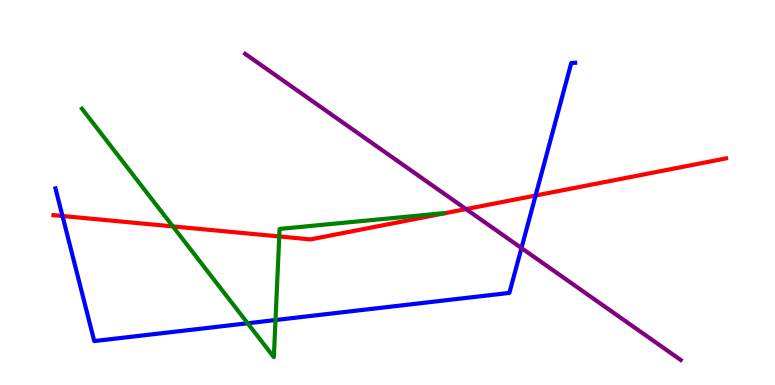[{'lines': ['blue', 'red'], 'intersections': [{'x': 0.806, 'y': 4.39}, {'x': 6.91, 'y': 4.92}]}, {'lines': ['green', 'red'], 'intersections': [{'x': 2.23, 'y': 4.12}, {'x': 3.6, 'y': 3.86}]}, {'lines': ['purple', 'red'], 'intersections': [{'x': 6.01, 'y': 4.57}]}, {'lines': ['blue', 'green'], 'intersections': [{'x': 3.2, 'y': 1.6}, {'x': 3.55, 'y': 1.69}]}, {'lines': ['blue', 'purple'], 'intersections': [{'x': 6.73, 'y': 3.56}]}, {'lines': ['green', 'purple'], 'intersections': []}]